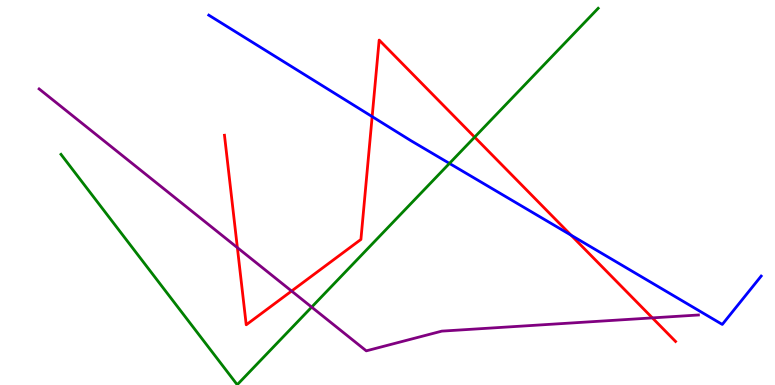[{'lines': ['blue', 'red'], 'intersections': [{'x': 4.8, 'y': 6.97}, {'x': 7.37, 'y': 3.89}]}, {'lines': ['green', 'red'], 'intersections': [{'x': 6.12, 'y': 6.44}]}, {'lines': ['purple', 'red'], 'intersections': [{'x': 3.06, 'y': 3.57}, {'x': 3.76, 'y': 2.44}, {'x': 8.42, 'y': 1.74}]}, {'lines': ['blue', 'green'], 'intersections': [{'x': 5.8, 'y': 5.76}]}, {'lines': ['blue', 'purple'], 'intersections': []}, {'lines': ['green', 'purple'], 'intersections': [{'x': 4.02, 'y': 2.02}]}]